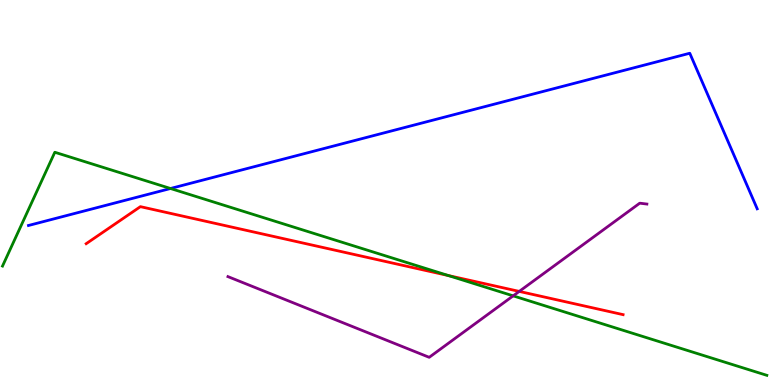[{'lines': ['blue', 'red'], 'intersections': []}, {'lines': ['green', 'red'], 'intersections': [{'x': 5.79, 'y': 2.84}]}, {'lines': ['purple', 'red'], 'intersections': [{'x': 6.7, 'y': 2.43}]}, {'lines': ['blue', 'green'], 'intersections': [{'x': 2.2, 'y': 5.1}]}, {'lines': ['blue', 'purple'], 'intersections': []}, {'lines': ['green', 'purple'], 'intersections': [{'x': 6.62, 'y': 2.32}]}]